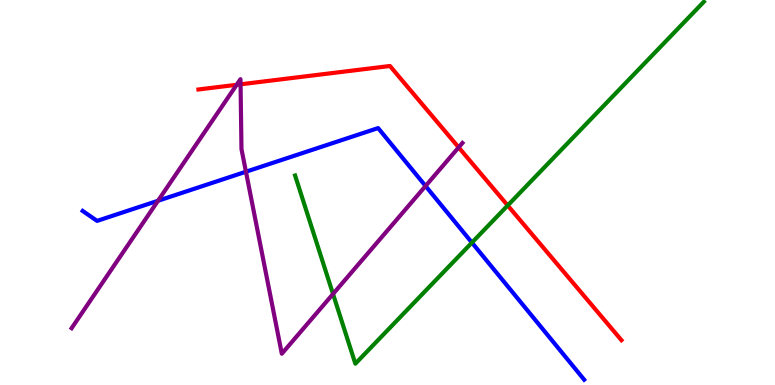[{'lines': ['blue', 'red'], 'intersections': []}, {'lines': ['green', 'red'], 'intersections': [{'x': 6.55, 'y': 4.66}]}, {'lines': ['purple', 'red'], 'intersections': [{'x': 3.05, 'y': 7.8}, {'x': 3.1, 'y': 7.81}, {'x': 5.92, 'y': 6.17}]}, {'lines': ['blue', 'green'], 'intersections': [{'x': 6.09, 'y': 3.7}]}, {'lines': ['blue', 'purple'], 'intersections': [{'x': 2.04, 'y': 4.79}, {'x': 3.17, 'y': 5.54}, {'x': 5.49, 'y': 5.17}]}, {'lines': ['green', 'purple'], 'intersections': [{'x': 4.3, 'y': 2.36}]}]